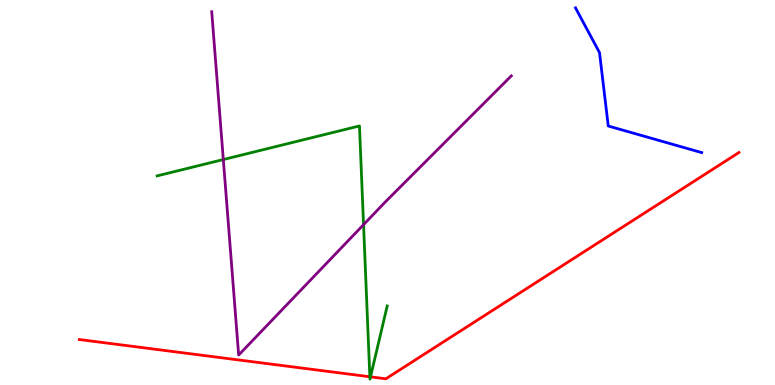[{'lines': ['blue', 'red'], 'intersections': []}, {'lines': ['green', 'red'], 'intersections': [{'x': 4.77, 'y': 0.214}, {'x': 4.78, 'y': 0.212}]}, {'lines': ['purple', 'red'], 'intersections': []}, {'lines': ['blue', 'green'], 'intersections': []}, {'lines': ['blue', 'purple'], 'intersections': []}, {'lines': ['green', 'purple'], 'intersections': [{'x': 2.88, 'y': 5.86}, {'x': 4.69, 'y': 4.16}]}]